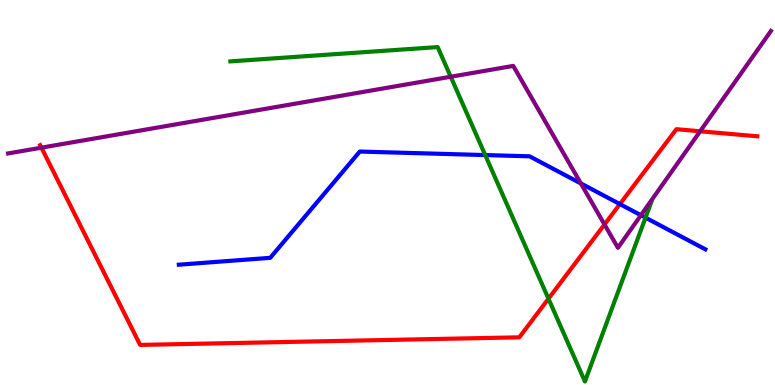[{'lines': ['blue', 'red'], 'intersections': [{'x': 8.0, 'y': 4.7}]}, {'lines': ['green', 'red'], 'intersections': [{'x': 7.08, 'y': 2.24}]}, {'lines': ['purple', 'red'], 'intersections': [{'x': 0.535, 'y': 6.16}, {'x': 7.8, 'y': 4.17}, {'x': 9.03, 'y': 6.59}]}, {'lines': ['blue', 'green'], 'intersections': [{'x': 6.26, 'y': 5.97}, {'x': 8.33, 'y': 4.35}]}, {'lines': ['blue', 'purple'], 'intersections': [{'x': 7.5, 'y': 5.23}, {'x': 8.27, 'y': 4.41}]}, {'lines': ['green', 'purple'], 'intersections': [{'x': 5.82, 'y': 8.01}]}]